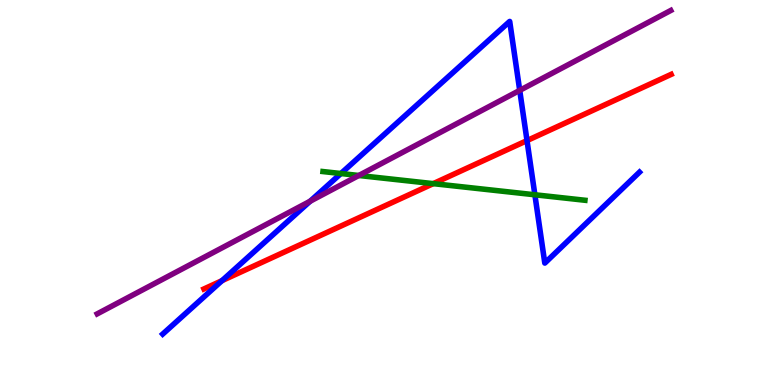[{'lines': ['blue', 'red'], 'intersections': [{'x': 2.86, 'y': 2.71}, {'x': 6.8, 'y': 6.35}]}, {'lines': ['green', 'red'], 'intersections': [{'x': 5.59, 'y': 5.23}]}, {'lines': ['purple', 'red'], 'intersections': []}, {'lines': ['blue', 'green'], 'intersections': [{'x': 4.4, 'y': 5.49}, {'x': 6.9, 'y': 4.94}]}, {'lines': ['blue', 'purple'], 'intersections': [{'x': 4.0, 'y': 4.77}, {'x': 6.71, 'y': 7.65}]}, {'lines': ['green', 'purple'], 'intersections': [{'x': 4.63, 'y': 5.44}]}]